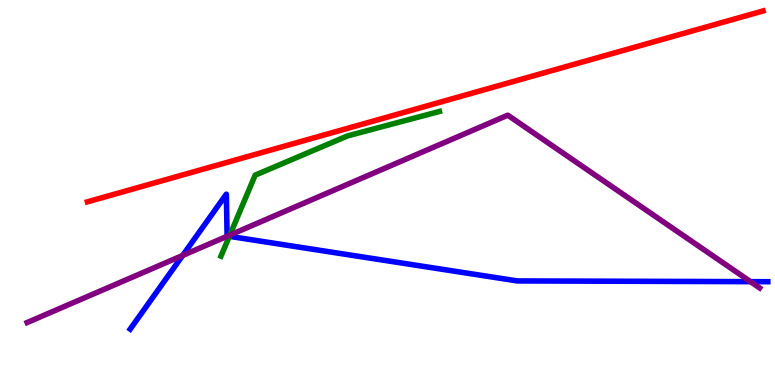[{'lines': ['blue', 'red'], 'intersections': []}, {'lines': ['green', 'red'], 'intersections': []}, {'lines': ['purple', 'red'], 'intersections': []}, {'lines': ['blue', 'green'], 'intersections': [{'x': 2.96, 'y': 3.86}]}, {'lines': ['blue', 'purple'], 'intersections': [{'x': 2.36, 'y': 3.37}, {'x': 2.94, 'y': 3.87}, {'x': 9.68, 'y': 2.68}]}, {'lines': ['green', 'purple'], 'intersections': [{'x': 2.97, 'y': 3.89}]}]